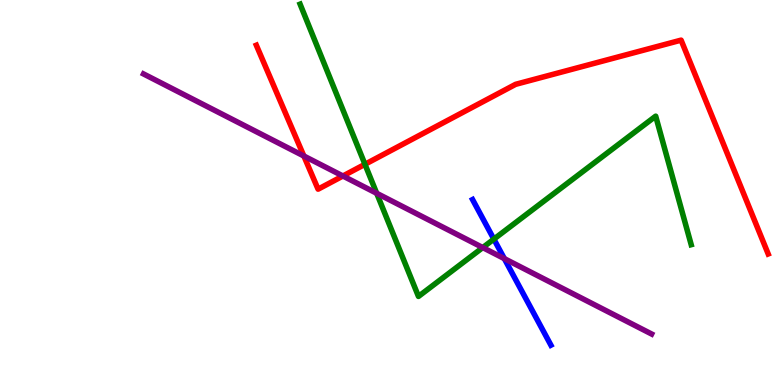[{'lines': ['blue', 'red'], 'intersections': []}, {'lines': ['green', 'red'], 'intersections': [{'x': 4.71, 'y': 5.73}]}, {'lines': ['purple', 'red'], 'intersections': [{'x': 3.92, 'y': 5.95}, {'x': 4.42, 'y': 5.43}]}, {'lines': ['blue', 'green'], 'intersections': [{'x': 6.37, 'y': 3.79}]}, {'lines': ['blue', 'purple'], 'intersections': [{'x': 6.51, 'y': 3.28}]}, {'lines': ['green', 'purple'], 'intersections': [{'x': 4.86, 'y': 4.98}, {'x': 6.23, 'y': 3.57}]}]